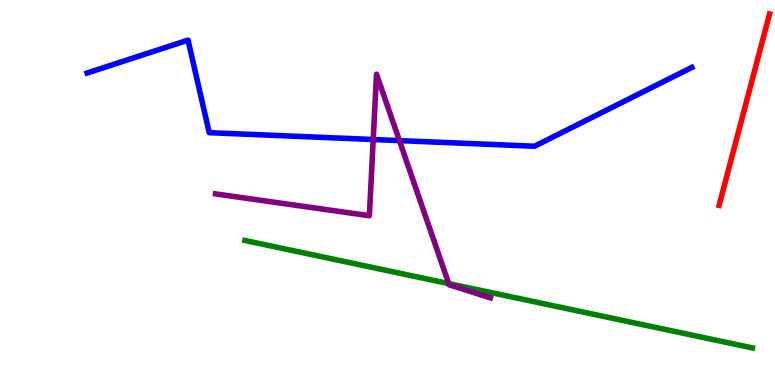[{'lines': ['blue', 'red'], 'intersections': []}, {'lines': ['green', 'red'], 'intersections': []}, {'lines': ['purple', 'red'], 'intersections': []}, {'lines': ['blue', 'green'], 'intersections': []}, {'lines': ['blue', 'purple'], 'intersections': [{'x': 4.82, 'y': 6.38}, {'x': 5.15, 'y': 6.35}]}, {'lines': ['green', 'purple'], 'intersections': [{'x': 5.79, 'y': 2.63}]}]